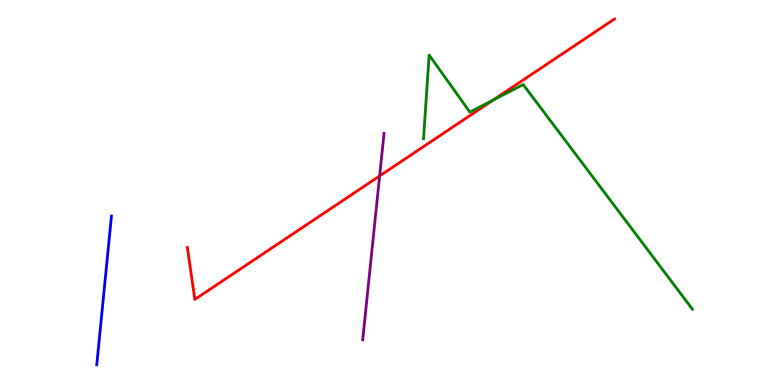[{'lines': ['blue', 'red'], 'intersections': []}, {'lines': ['green', 'red'], 'intersections': [{'x': 6.36, 'y': 7.4}]}, {'lines': ['purple', 'red'], 'intersections': [{'x': 4.9, 'y': 5.43}]}, {'lines': ['blue', 'green'], 'intersections': []}, {'lines': ['blue', 'purple'], 'intersections': []}, {'lines': ['green', 'purple'], 'intersections': []}]